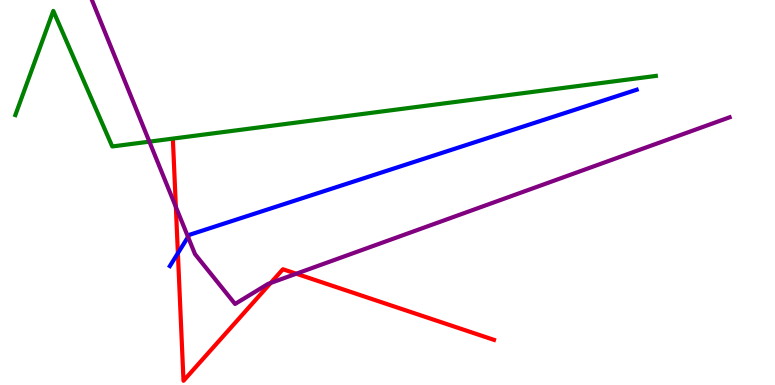[{'lines': ['blue', 'red'], 'intersections': [{'x': 2.3, 'y': 3.42}]}, {'lines': ['green', 'red'], 'intersections': []}, {'lines': ['purple', 'red'], 'intersections': [{'x': 2.27, 'y': 4.63}, {'x': 3.49, 'y': 2.65}, {'x': 3.82, 'y': 2.89}]}, {'lines': ['blue', 'green'], 'intersections': []}, {'lines': ['blue', 'purple'], 'intersections': [{'x': 2.43, 'y': 3.85}]}, {'lines': ['green', 'purple'], 'intersections': [{'x': 1.93, 'y': 6.32}]}]